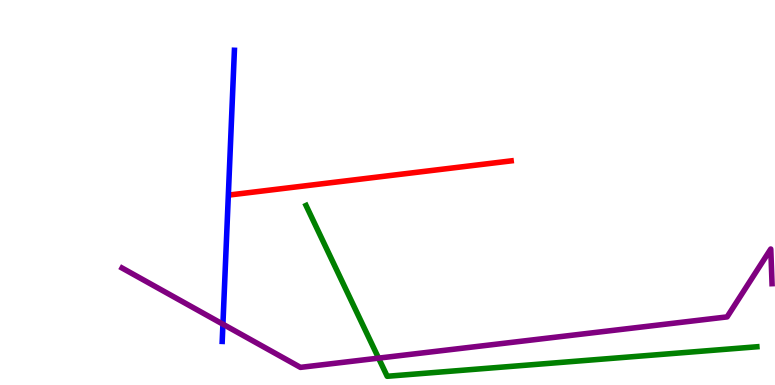[{'lines': ['blue', 'red'], 'intersections': []}, {'lines': ['green', 'red'], 'intersections': []}, {'lines': ['purple', 'red'], 'intersections': []}, {'lines': ['blue', 'green'], 'intersections': []}, {'lines': ['blue', 'purple'], 'intersections': [{'x': 2.88, 'y': 1.58}]}, {'lines': ['green', 'purple'], 'intersections': [{'x': 4.88, 'y': 0.698}]}]